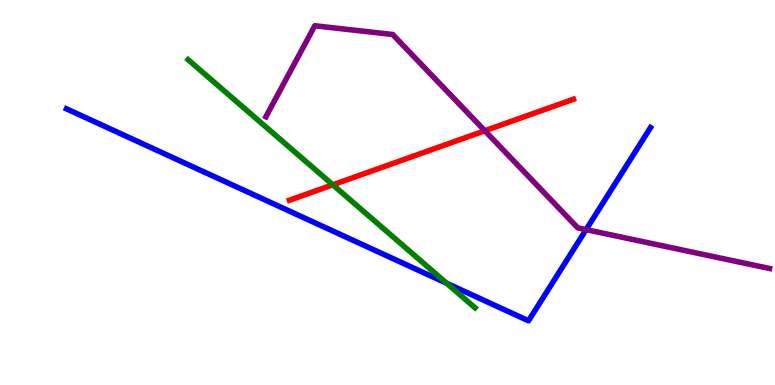[{'lines': ['blue', 'red'], 'intersections': []}, {'lines': ['green', 'red'], 'intersections': [{'x': 4.29, 'y': 5.2}]}, {'lines': ['purple', 'red'], 'intersections': [{'x': 6.26, 'y': 6.6}]}, {'lines': ['blue', 'green'], 'intersections': [{'x': 5.76, 'y': 2.64}]}, {'lines': ['blue', 'purple'], 'intersections': [{'x': 7.56, 'y': 4.04}]}, {'lines': ['green', 'purple'], 'intersections': []}]